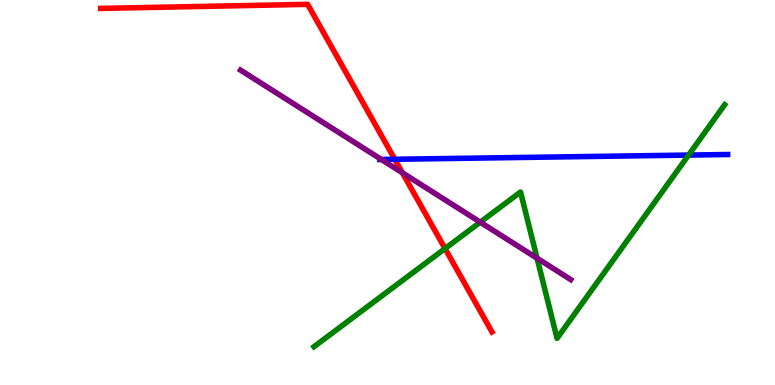[{'lines': ['blue', 'red'], 'intersections': [{'x': 5.09, 'y': 5.86}]}, {'lines': ['green', 'red'], 'intersections': [{'x': 5.74, 'y': 3.54}]}, {'lines': ['purple', 'red'], 'intersections': [{'x': 5.19, 'y': 5.51}]}, {'lines': ['blue', 'green'], 'intersections': [{'x': 8.88, 'y': 5.97}]}, {'lines': ['blue', 'purple'], 'intersections': [{'x': 4.92, 'y': 5.86}]}, {'lines': ['green', 'purple'], 'intersections': [{'x': 6.2, 'y': 4.23}, {'x': 6.93, 'y': 3.29}]}]